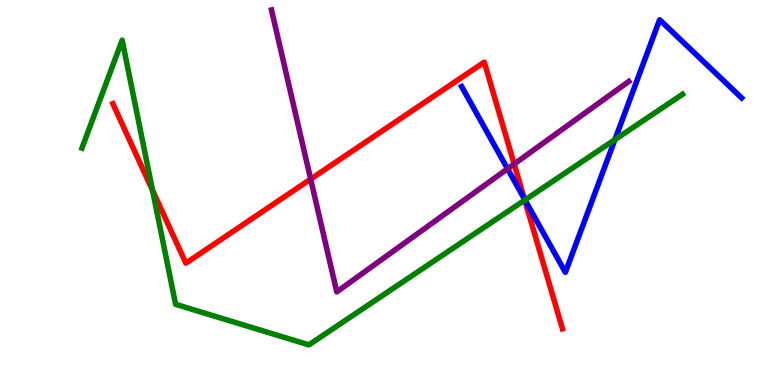[{'lines': ['blue', 'red'], 'intersections': [{'x': 6.77, 'y': 4.83}]}, {'lines': ['green', 'red'], 'intersections': [{'x': 1.97, 'y': 5.05}, {'x': 6.77, 'y': 4.8}]}, {'lines': ['purple', 'red'], 'intersections': [{'x': 4.01, 'y': 5.35}, {'x': 6.63, 'y': 5.74}]}, {'lines': ['blue', 'green'], 'intersections': [{'x': 6.77, 'y': 4.81}, {'x': 7.93, 'y': 6.37}]}, {'lines': ['blue', 'purple'], 'intersections': [{'x': 6.55, 'y': 5.62}]}, {'lines': ['green', 'purple'], 'intersections': []}]